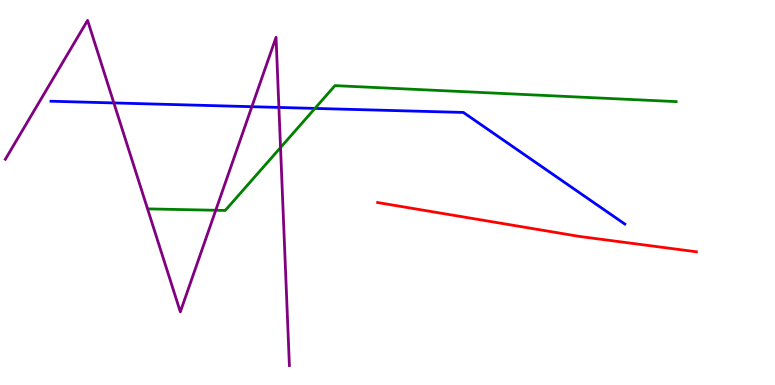[{'lines': ['blue', 'red'], 'intersections': []}, {'lines': ['green', 'red'], 'intersections': []}, {'lines': ['purple', 'red'], 'intersections': []}, {'lines': ['blue', 'green'], 'intersections': [{'x': 4.06, 'y': 7.18}]}, {'lines': ['blue', 'purple'], 'intersections': [{'x': 1.47, 'y': 7.33}, {'x': 3.25, 'y': 7.23}, {'x': 3.6, 'y': 7.21}]}, {'lines': ['green', 'purple'], 'intersections': [{'x': 2.78, 'y': 4.54}, {'x': 3.62, 'y': 6.17}]}]